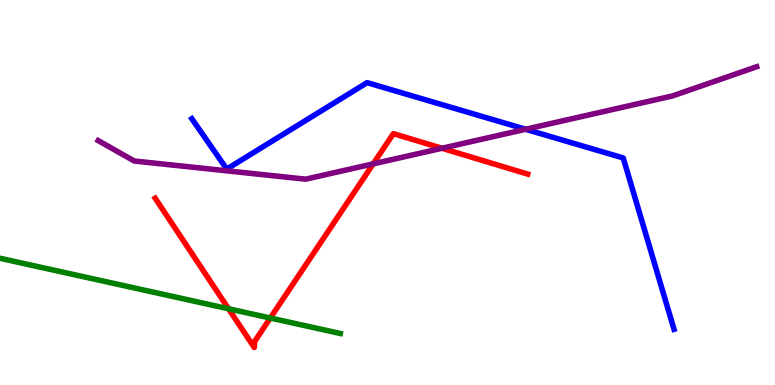[{'lines': ['blue', 'red'], 'intersections': []}, {'lines': ['green', 'red'], 'intersections': [{'x': 2.95, 'y': 1.98}, {'x': 3.49, 'y': 1.74}]}, {'lines': ['purple', 'red'], 'intersections': [{'x': 4.82, 'y': 5.74}, {'x': 5.7, 'y': 6.15}]}, {'lines': ['blue', 'green'], 'intersections': []}, {'lines': ['blue', 'purple'], 'intersections': [{'x': 6.78, 'y': 6.64}]}, {'lines': ['green', 'purple'], 'intersections': []}]